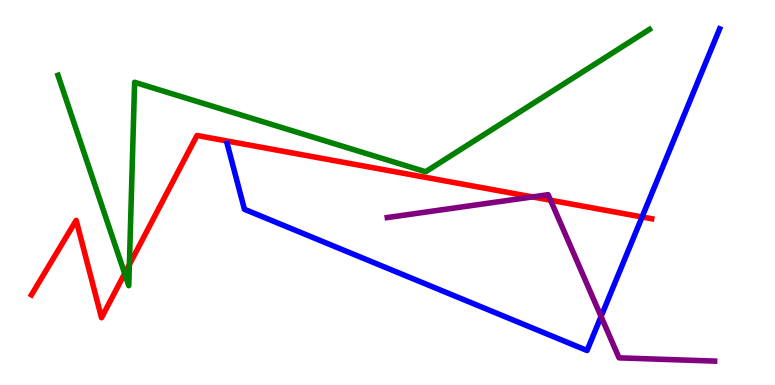[{'lines': ['blue', 'red'], 'intersections': [{'x': 8.28, 'y': 4.36}]}, {'lines': ['green', 'red'], 'intersections': [{'x': 1.61, 'y': 2.9}, {'x': 1.67, 'y': 3.13}]}, {'lines': ['purple', 'red'], 'intersections': [{'x': 6.87, 'y': 4.89}, {'x': 7.1, 'y': 4.8}]}, {'lines': ['blue', 'green'], 'intersections': []}, {'lines': ['blue', 'purple'], 'intersections': [{'x': 7.76, 'y': 1.78}]}, {'lines': ['green', 'purple'], 'intersections': []}]